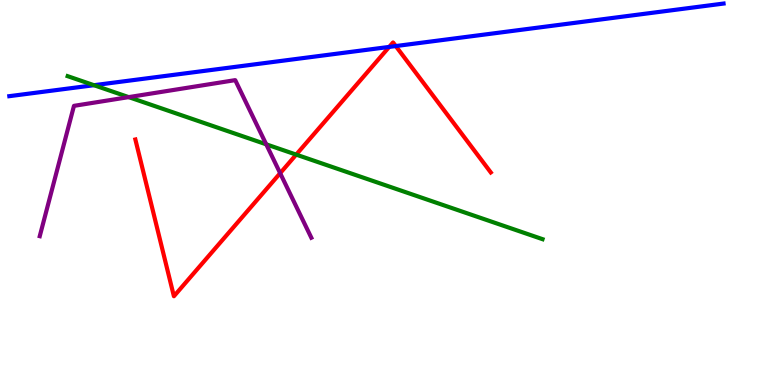[{'lines': ['blue', 'red'], 'intersections': [{'x': 5.02, 'y': 8.78}, {'x': 5.11, 'y': 8.8}]}, {'lines': ['green', 'red'], 'intersections': [{'x': 3.82, 'y': 5.98}]}, {'lines': ['purple', 'red'], 'intersections': [{'x': 3.62, 'y': 5.5}]}, {'lines': ['blue', 'green'], 'intersections': [{'x': 1.21, 'y': 7.79}]}, {'lines': ['blue', 'purple'], 'intersections': []}, {'lines': ['green', 'purple'], 'intersections': [{'x': 1.66, 'y': 7.48}, {'x': 3.44, 'y': 6.25}]}]